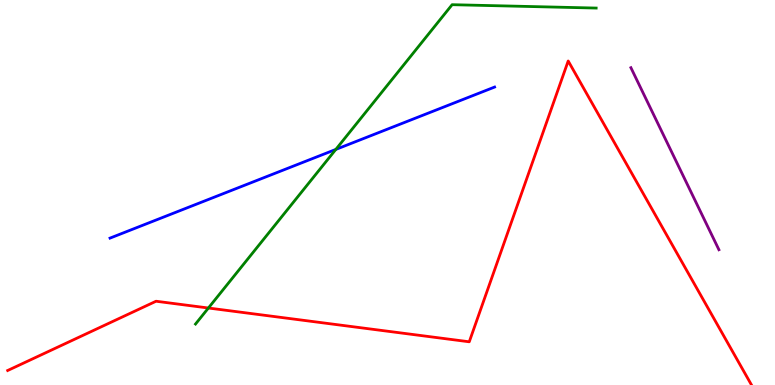[{'lines': ['blue', 'red'], 'intersections': []}, {'lines': ['green', 'red'], 'intersections': [{'x': 2.69, 'y': 2.0}]}, {'lines': ['purple', 'red'], 'intersections': []}, {'lines': ['blue', 'green'], 'intersections': [{'x': 4.33, 'y': 6.12}]}, {'lines': ['blue', 'purple'], 'intersections': []}, {'lines': ['green', 'purple'], 'intersections': []}]